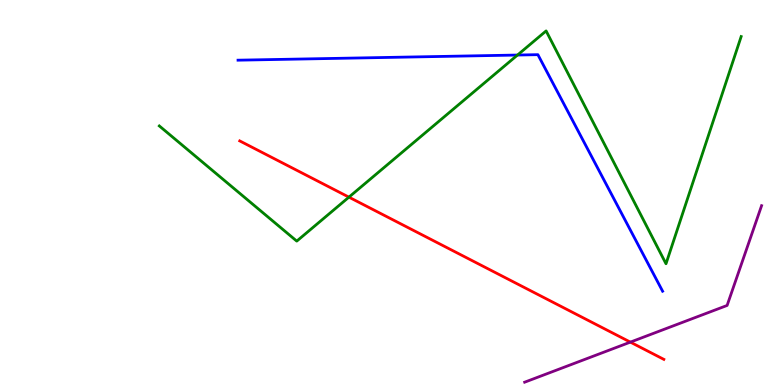[{'lines': ['blue', 'red'], 'intersections': []}, {'lines': ['green', 'red'], 'intersections': [{'x': 4.5, 'y': 4.88}]}, {'lines': ['purple', 'red'], 'intersections': [{'x': 8.13, 'y': 1.11}]}, {'lines': ['blue', 'green'], 'intersections': [{'x': 6.68, 'y': 8.57}]}, {'lines': ['blue', 'purple'], 'intersections': []}, {'lines': ['green', 'purple'], 'intersections': []}]